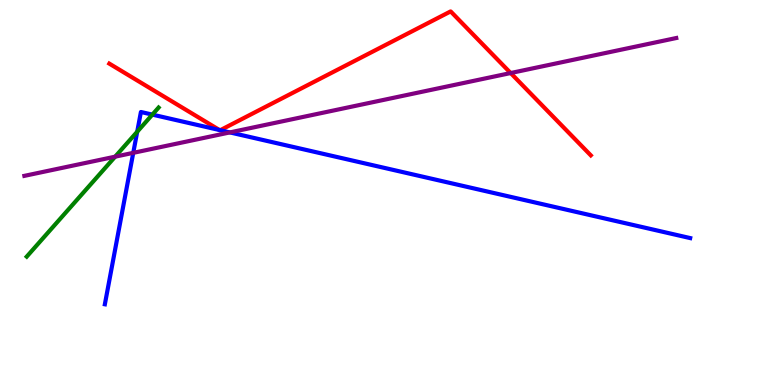[{'lines': ['blue', 'red'], 'intersections': [{'x': 2.83, 'y': 6.62}, {'x': 2.84, 'y': 6.62}]}, {'lines': ['green', 'red'], 'intersections': []}, {'lines': ['purple', 'red'], 'intersections': [{'x': 6.59, 'y': 8.1}]}, {'lines': ['blue', 'green'], 'intersections': [{'x': 1.77, 'y': 6.58}, {'x': 1.97, 'y': 7.02}]}, {'lines': ['blue', 'purple'], 'intersections': [{'x': 1.72, 'y': 6.03}, {'x': 2.97, 'y': 6.56}]}, {'lines': ['green', 'purple'], 'intersections': [{'x': 1.49, 'y': 5.93}]}]